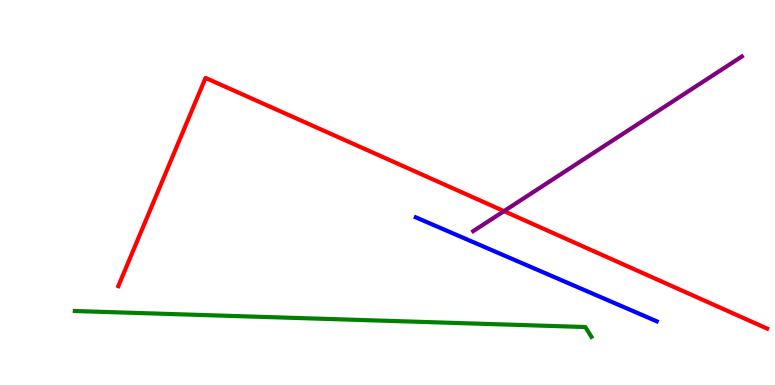[{'lines': ['blue', 'red'], 'intersections': []}, {'lines': ['green', 'red'], 'intersections': []}, {'lines': ['purple', 'red'], 'intersections': [{'x': 6.5, 'y': 4.52}]}, {'lines': ['blue', 'green'], 'intersections': []}, {'lines': ['blue', 'purple'], 'intersections': []}, {'lines': ['green', 'purple'], 'intersections': []}]